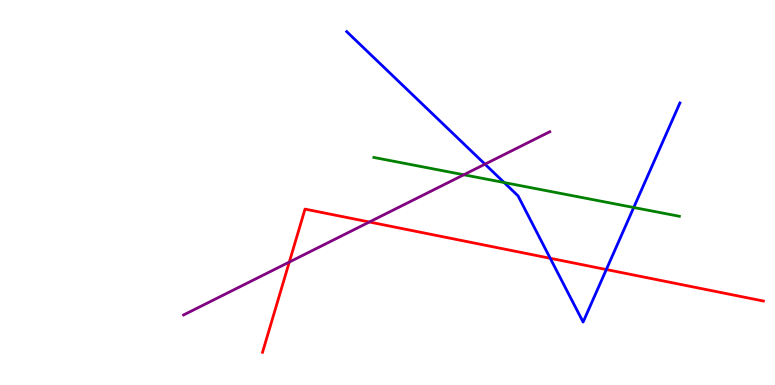[{'lines': ['blue', 'red'], 'intersections': [{'x': 7.1, 'y': 3.29}, {'x': 7.82, 'y': 3.0}]}, {'lines': ['green', 'red'], 'intersections': []}, {'lines': ['purple', 'red'], 'intersections': [{'x': 3.73, 'y': 3.19}, {'x': 4.77, 'y': 4.23}]}, {'lines': ['blue', 'green'], 'intersections': [{'x': 6.51, 'y': 5.26}, {'x': 8.18, 'y': 4.61}]}, {'lines': ['blue', 'purple'], 'intersections': [{'x': 6.26, 'y': 5.74}]}, {'lines': ['green', 'purple'], 'intersections': [{'x': 5.98, 'y': 5.46}]}]